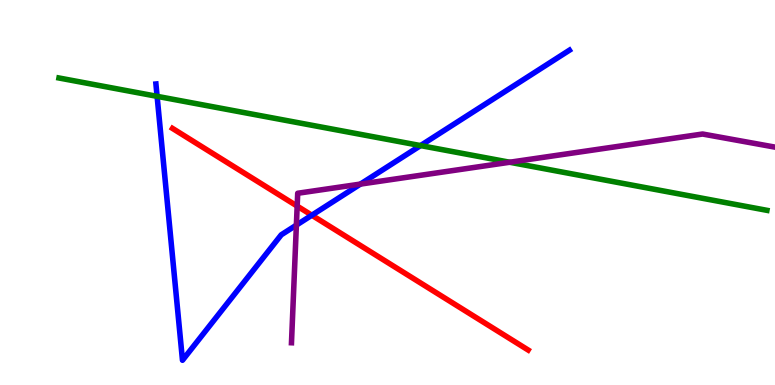[{'lines': ['blue', 'red'], 'intersections': [{'x': 4.02, 'y': 4.41}]}, {'lines': ['green', 'red'], 'intersections': []}, {'lines': ['purple', 'red'], 'intersections': [{'x': 3.83, 'y': 4.65}]}, {'lines': ['blue', 'green'], 'intersections': [{'x': 2.03, 'y': 7.5}, {'x': 5.43, 'y': 6.22}]}, {'lines': ['blue', 'purple'], 'intersections': [{'x': 3.82, 'y': 4.15}, {'x': 4.65, 'y': 5.22}]}, {'lines': ['green', 'purple'], 'intersections': [{'x': 6.58, 'y': 5.79}]}]